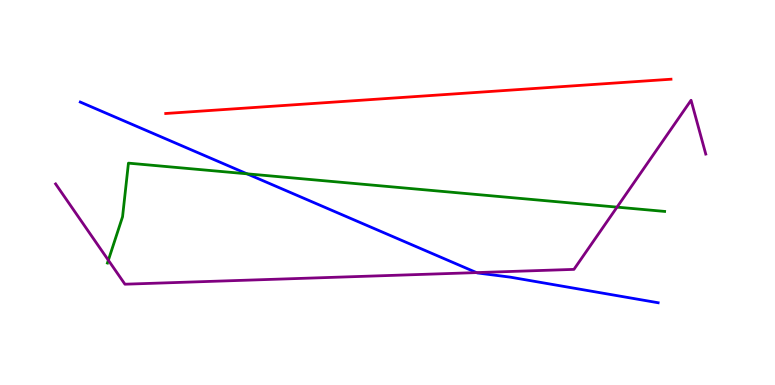[{'lines': ['blue', 'red'], 'intersections': []}, {'lines': ['green', 'red'], 'intersections': []}, {'lines': ['purple', 'red'], 'intersections': []}, {'lines': ['blue', 'green'], 'intersections': [{'x': 3.19, 'y': 5.49}]}, {'lines': ['blue', 'purple'], 'intersections': [{'x': 6.15, 'y': 2.92}]}, {'lines': ['green', 'purple'], 'intersections': [{'x': 1.4, 'y': 3.24}, {'x': 7.96, 'y': 4.62}]}]